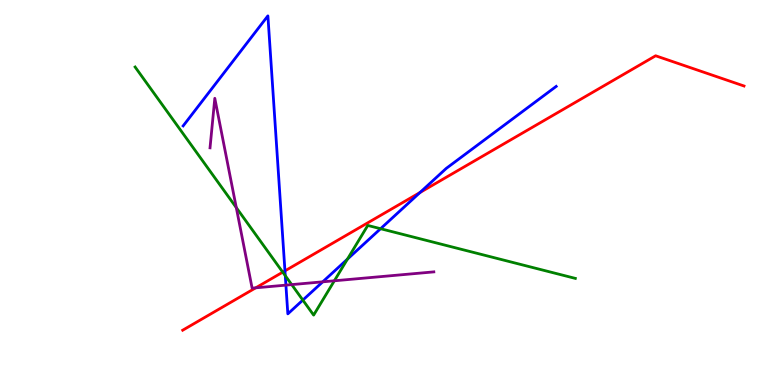[{'lines': ['blue', 'red'], 'intersections': [{'x': 3.68, 'y': 2.96}, {'x': 5.42, 'y': 5.0}]}, {'lines': ['green', 'red'], 'intersections': [{'x': 3.65, 'y': 2.93}]}, {'lines': ['purple', 'red'], 'intersections': [{'x': 3.3, 'y': 2.52}]}, {'lines': ['blue', 'green'], 'intersections': [{'x': 3.68, 'y': 2.84}, {'x': 3.91, 'y': 2.21}, {'x': 4.48, 'y': 3.27}, {'x': 4.91, 'y': 4.06}]}, {'lines': ['blue', 'purple'], 'intersections': [{'x': 3.69, 'y': 2.59}, {'x': 4.16, 'y': 2.68}]}, {'lines': ['green', 'purple'], 'intersections': [{'x': 3.05, 'y': 4.61}, {'x': 3.76, 'y': 2.61}, {'x': 4.31, 'y': 2.71}]}]